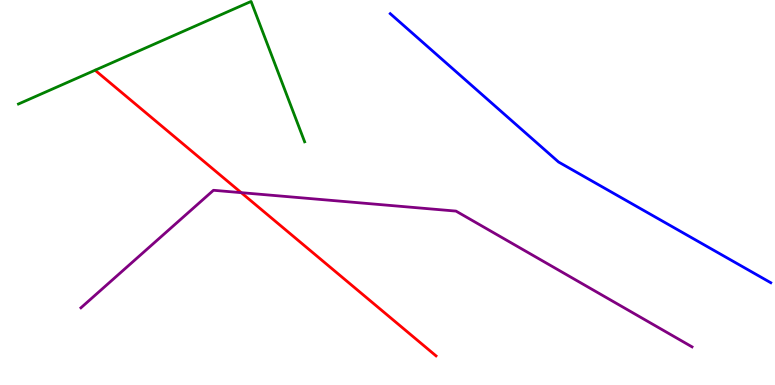[{'lines': ['blue', 'red'], 'intersections': []}, {'lines': ['green', 'red'], 'intersections': []}, {'lines': ['purple', 'red'], 'intersections': [{'x': 3.11, 'y': 5.0}]}, {'lines': ['blue', 'green'], 'intersections': []}, {'lines': ['blue', 'purple'], 'intersections': []}, {'lines': ['green', 'purple'], 'intersections': []}]